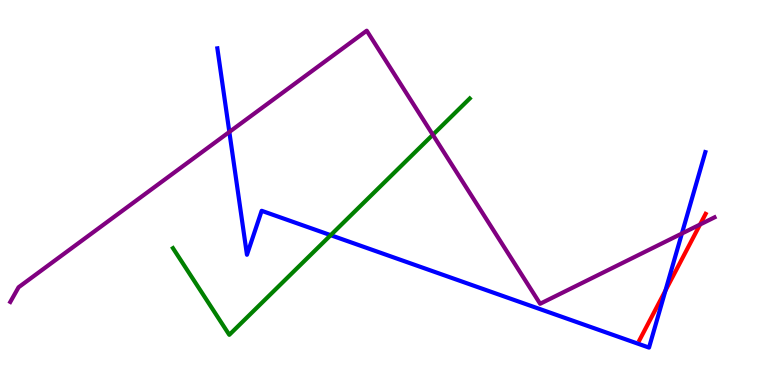[{'lines': ['blue', 'red'], 'intersections': [{'x': 8.59, 'y': 2.45}]}, {'lines': ['green', 'red'], 'intersections': []}, {'lines': ['purple', 'red'], 'intersections': [{'x': 9.03, 'y': 4.17}]}, {'lines': ['blue', 'green'], 'intersections': [{'x': 4.27, 'y': 3.89}]}, {'lines': ['blue', 'purple'], 'intersections': [{'x': 2.96, 'y': 6.57}, {'x': 8.8, 'y': 3.93}]}, {'lines': ['green', 'purple'], 'intersections': [{'x': 5.58, 'y': 6.5}]}]